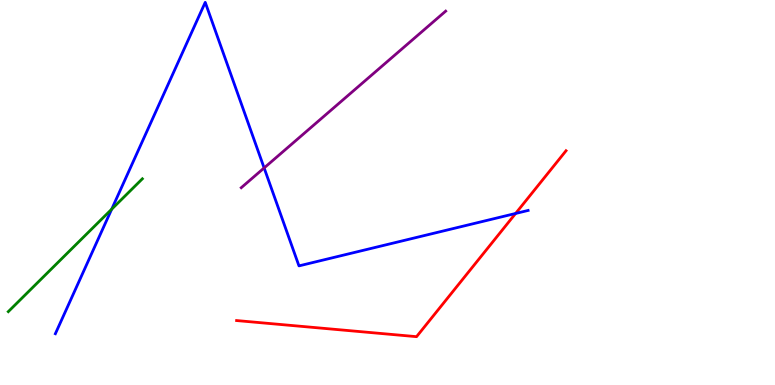[{'lines': ['blue', 'red'], 'intersections': [{'x': 6.65, 'y': 4.46}]}, {'lines': ['green', 'red'], 'intersections': []}, {'lines': ['purple', 'red'], 'intersections': []}, {'lines': ['blue', 'green'], 'intersections': [{'x': 1.44, 'y': 4.57}]}, {'lines': ['blue', 'purple'], 'intersections': [{'x': 3.41, 'y': 5.64}]}, {'lines': ['green', 'purple'], 'intersections': []}]